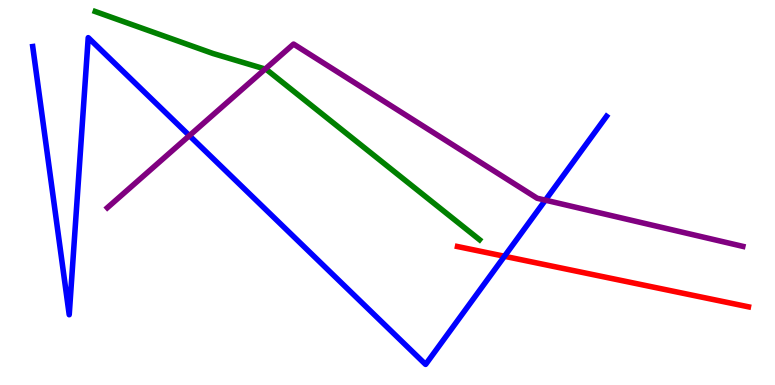[{'lines': ['blue', 'red'], 'intersections': [{'x': 6.51, 'y': 3.34}]}, {'lines': ['green', 'red'], 'intersections': []}, {'lines': ['purple', 'red'], 'intersections': []}, {'lines': ['blue', 'green'], 'intersections': []}, {'lines': ['blue', 'purple'], 'intersections': [{'x': 2.44, 'y': 6.48}, {'x': 7.04, 'y': 4.8}]}, {'lines': ['green', 'purple'], 'intersections': [{'x': 3.42, 'y': 8.21}]}]